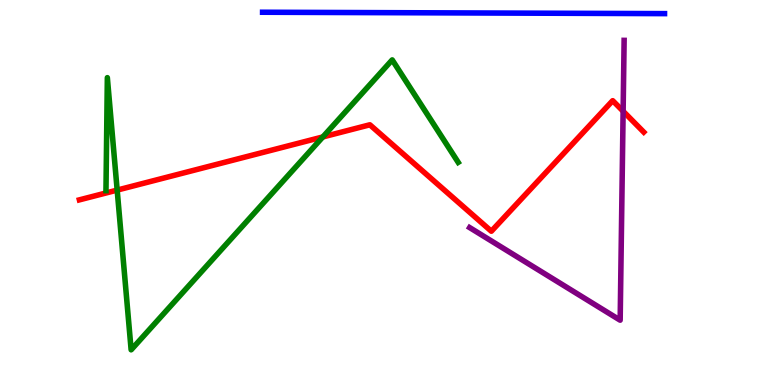[{'lines': ['blue', 'red'], 'intersections': []}, {'lines': ['green', 'red'], 'intersections': [{'x': 1.51, 'y': 5.06}, {'x': 4.17, 'y': 6.44}]}, {'lines': ['purple', 'red'], 'intersections': [{'x': 8.04, 'y': 7.11}]}, {'lines': ['blue', 'green'], 'intersections': []}, {'lines': ['blue', 'purple'], 'intersections': []}, {'lines': ['green', 'purple'], 'intersections': []}]